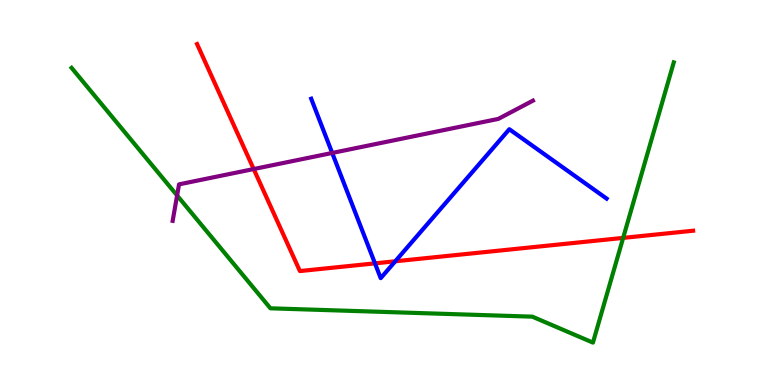[{'lines': ['blue', 'red'], 'intersections': [{'x': 4.84, 'y': 3.16}, {'x': 5.1, 'y': 3.21}]}, {'lines': ['green', 'red'], 'intersections': [{'x': 8.04, 'y': 3.82}]}, {'lines': ['purple', 'red'], 'intersections': [{'x': 3.27, 'y': 5.61}]}, {'lines': ['blue', 'green'], 'intersections': []}, {'lines': ['blue', 'purple'], 'intersections': [{'x': 4.29, 'y': 6.03}]}, {'lines': ['green', 'purple'], 'intersections': [{'x': 2.29, 'y': 4.92}]}]